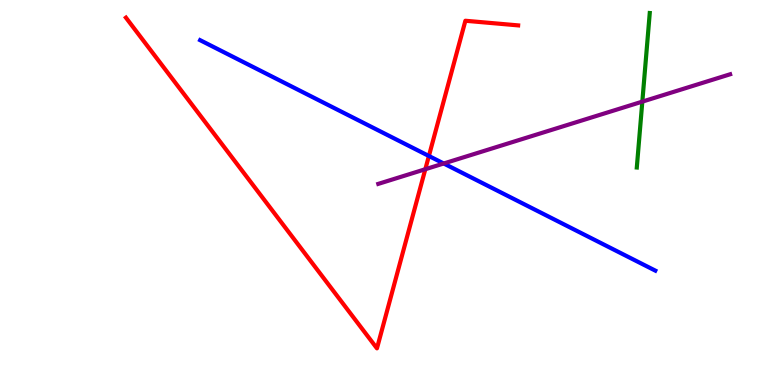[{'lines': ['blue', 'red'], 'intersections': [{'x': 5.53, 'y': 5.95}]}, {'lines': ['green', 'red'], 'intersections': []}, {'lines': ['purple', 'red'], 'intersections': [{'x': 5.49, 'y': 5.6}]}, {'lines': ['blue', 'green'], 'intersections': []}, {'lines': ['blue', 'purple'], 'intersections': [{'x': 5.73, 'y': 5.75}]}, {'lines': ['green', 'purple'], 'intersections': [{'x': 8.29, 'y': 7.36}]}]